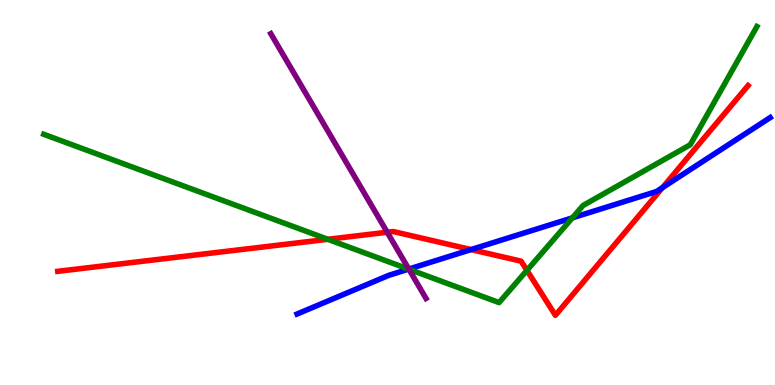[{'lines': ['blue', 'red'], 'intersections': [{'x': 6.08, 'y': 3.52}, {'x': 8.55, 'y': 5.13}]}, {'lines': ['green', 'red'], 'intersections': [{'x': 4.23, 'y': 3.78}, {'x': 6.8, 'y': 2.98}]}, {'lines': ['purple', 'red'], 'intersections': [{'x': 5.0, 'y': 3.97}]}, {'lines': ['blue', 'green'], 'intersections': [{'x': 5.27, 'y': 3.01}, {'x': 7.39, 'y': 4.34}]}, {'lines': ['blue', 'purple'], 'intersections': [{'x': 5.27, 'y': 3.01}]}, {'lines': ['green', 'purple'], 'intersections': [{'x': 5.28, 'y': 3.01}]}]